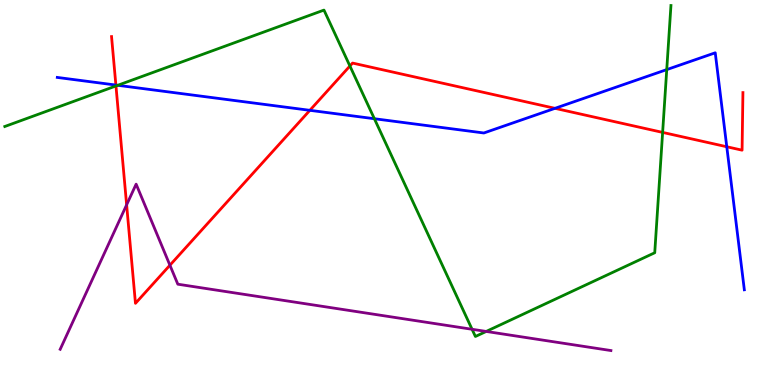[{'lines': ['blue', 'red'], 'intersections': [{'x': 1.5, 'y': 7.79}, {'x': 4.0, 'y': 7.13}, {'x': 7.16, 'y': 7.19}, {'x': 9.38, 'y': 6.19}]}, {'lines': ['green', 'red'], 'intersections': [{'x': 1.5, 'y': 7.77}, {'x': 4.51, 'y': 8.29}, {'x': 8.55, 'y': 6.56}]}, {'lines': ['purple', 'red'], 'intersections': [{'x': 1.63, 'y': 4.68}, {'x': 2.19, 'y': 3.11}]}, {'lines': ['blue', 'green'], 'intersections': [{'x': 1.52, 'y': 7.78}, {'x': 4.83, 'y': 6.92}, {'x': 8.6, 'y': 8.19}]}, {'lines': ['blue', 'purple'], 'intersections': []}, {'lines': ['green', 'purple'], 'intersections': [{'x': 6.09, 'y': 1.45}, {'x': 6.27, 'y': 1.39}]}]